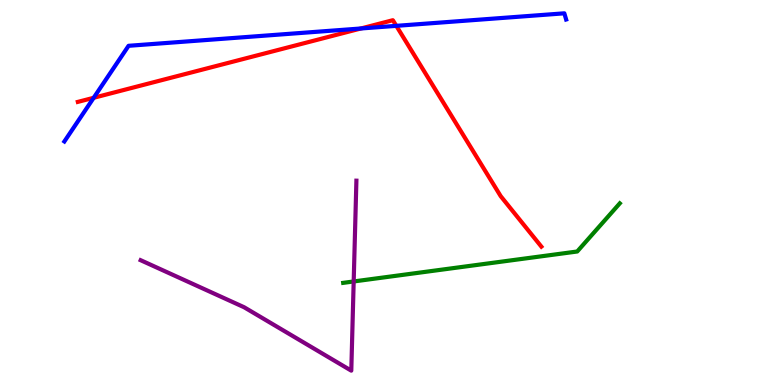[{'lines': ['blue', 'red'], 'intersections': [{'x': 1.21, 'y': 7.46}, {'x': 4.66, 'y': 9.26}, {'x': 5.11, 'y': 9.33}]}, {'lines': ['green', 'red'], 'intersections': []}, {'lines': ['purple', 'red'], 'intersections': []}, {'lines': ['blue', 'green'], 'intersections': []}, {'lines': ['blue', 'purple'], 'intersections': []}, {'lines': ['green', 'purple'], 'intersections': [{'x': 4.56, 'y': 2.69}]}]